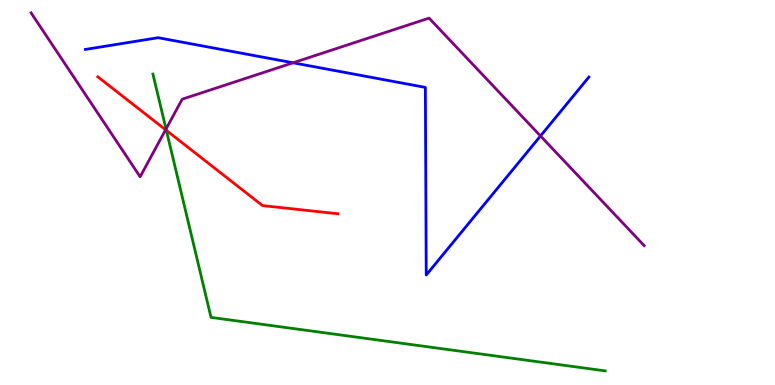[{'lines': ['blue', 'red'], 'intersections': []}, {'lines': ['green', 'red'], 'intersections': [{'x': 2.15, 'y': 6.61}]}, {'lines': ['purple', 'red'], 'intersections': [{'x': 2.14, 'y': 6.63}]}, {'lines': ['blue', 'green'], 'intersections': []}, {'lines': ['blue', 'purple'], 'intersections': [{'x': 3.78, 'y': 8.37}, {'x': 6.97, 'y': 6.47}]}, {'lines': ['green', 'purple'], 'intersections': [{'x': 2.14, 'y': 6.65}]}]